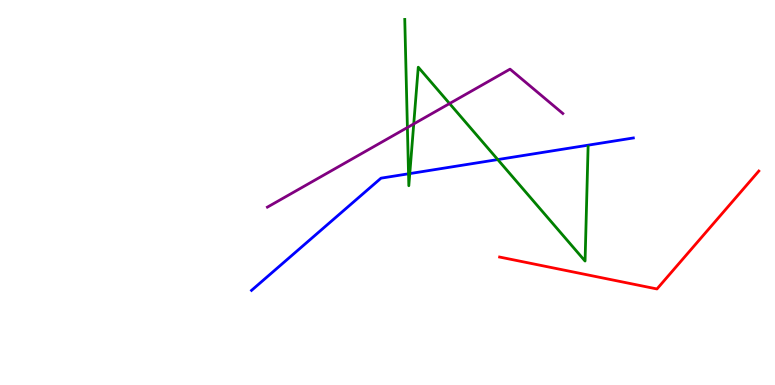[{'lines': ['blue', 'red'], 'intersections': []}, {'lines': ['green', 'red'], 'intersections': []}, {'lines': ['purple', 'red'], 'intersections': []}, {'lines': ['blue', 'green'], 'intersections': [{'x': 5.27, 'y': 5.49}, {'x': 5.29, 'y': 5.49}, {'x': 6.42, 'y': 5.86}]}, {'lines': ['blue', 'purple'], 'intersections': []}, {'lines': ['green', 'purple'], 'intersections': [{'x': 5.26, 'y': 6.69}, {'x': 5.34, 'y': 6.78}, {'x': 5.8, 'y': 7.31}]}]